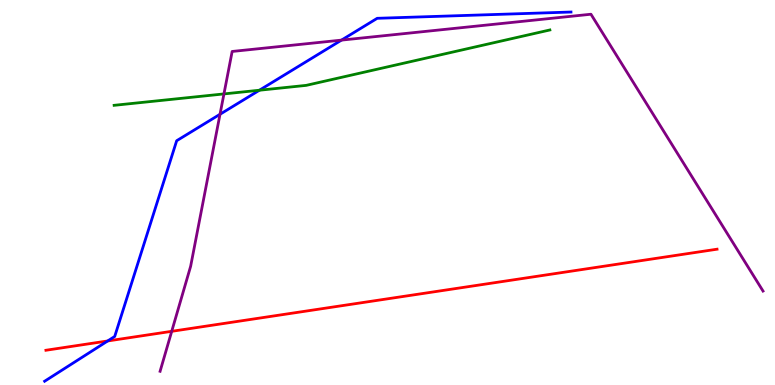[{'lines': ['blue', 'red'], 'intersections': [{'x': 1.39, 'y': 1.14}]}, {'lines': ['green', 'red'], 'intersections': []}, {'lines': ['purple', 'red'], 'intersections': [{'x': 2.22, 'y': 1.39}]}, {'lines': ['blue', 'green'], 'intersections': [{'x': 3.35, 'y': 7.66}]}, {'lines': ['blue', 'purple'], 'intersections': [{'x': 2.84, 'y': 7.03}, {'x': 4.41, 'y': 8.96}]}, {'lines': ['green', 'purple'], 'intersections': [{'x': 2.89, 'y': 7.56}]}]